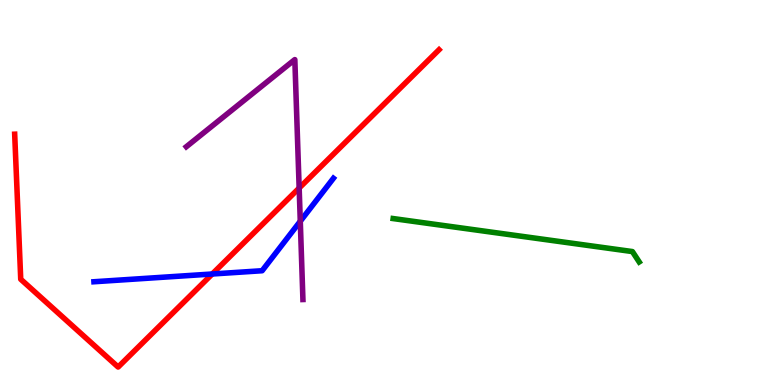[{'lines': ['blue', 'red'], 'intersections': [{'x': 2.74, 'y': 2.88}]}, {'lines': ['green', 'red'], 'intersections': []}, {'lines': ['purple', 'red'], 'intersections': [{'x': 3.86, 'y': 5.12}]}, {'lines': ['blue', 'green'], 'intersections': []}, {'lines': ['blue', 'purple'], 'intersections': [{'x': 3.87, 'y': 4.25}]}, {'lines': ['green', 'purple'], 'intersections': []}]